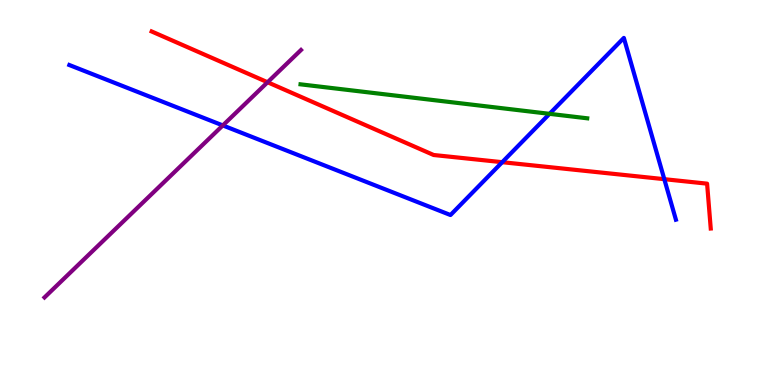[{'lines': ['blue', 'red'], 'intersections': [{'x': 6.48, 'y': 5.79}, {'x': 8.57, 'y': 5.35}]}, {'lines': ['green', 'red'], 'intersections': []}, {'lines': ['purple', 'red'], 'intersections': [{'x': 3.45, 'y': 7.86}]}, {'lines': ['blue', 'green'], 'intersections': [{'x': 7.09, 'y': 7.04}]}, {'lines': ['blue', 'purple'], 'intersections': [{'x': 2.87, 'y': 6.74}]}, {'lines': ['green', 'purple'], 'intersections': []}]